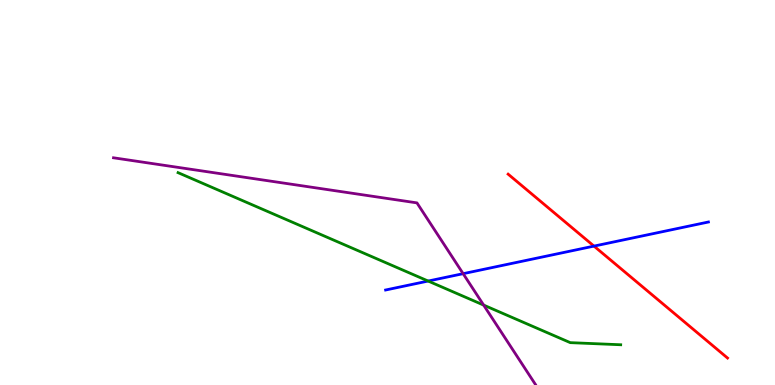[{'lines': ['blue', 'red'], 'intersections': [{'x': 7.66, 'y': 3.61}]}, {'lines': ['green', 'red'], 'intersections': []}, {'lines': ['purple', 'red'], 'intersections': []}, {'lines': ['blue', 'green'], 'intersections': [{'x': 5.52, 'y': 2.7}]}, {'lines': ['blue', 'purple'], 'intersections': [{'x': 5.98, 'y': 2.89}]}, {'lines': ['green', 'purple'], 'intersections': [{'x': 6.24, 'y': 2.08}]}]